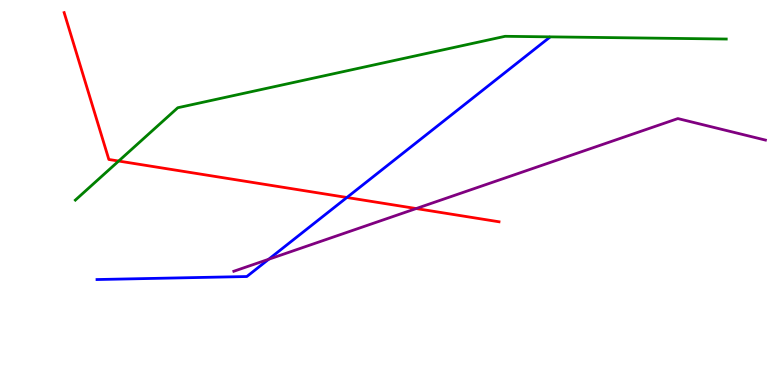[{'lines': ['blue', 'red'], 'intersections': [{'x': 4.48, 'y': 4.87}]}, {'lines': ['green', 'red'], 'intersections': [{'x': 1.53, 'y': 5.82}]}, {'lines': ['purple', 'red'], 'intersections': [{'x': 5.37, 'y': 4.58}]}, {'lines': ['blue', 'green'], 'intersections': []}, {'lines': ['blue', 'purple'], 'intersections': [{'x': 3.47, 'y': 3.27}]}, {'lines': ['green', 'purple'], 'intersections': []}]